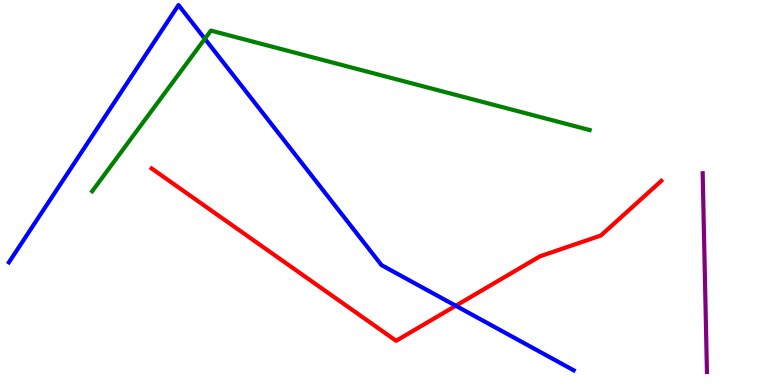[{'lines': ['blue', 'red'], 'intersections': [{'x': 5.88, 'y': 2.06}]}, {'lines': ['green', 'red'], 'intersections': []}, {'lines': ['purple', 'red'], 'intersections': []}, {'lines': ['blue', 'green'], 'intersections': [{'x': 2.64, 'y': 8.99}]}, {'lines': ['blue', 'purple'], 'intersections': []}, {'lines': ['green', 'purple'], 'intersections': []}]